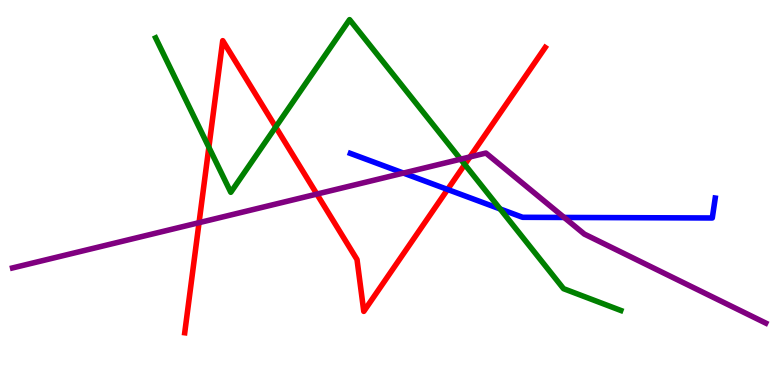[{'lines': ['blue', 'red'], 'intersections': [{'x': 5.78, 'y': 5.08}]}, {'lines': ['green', 'red'], 'intersections': [{'x': 2.69, 'y': 6.17}, {'x': 3.56, 'y': 6.7}, {'x': 6.0, 'y': 5.73}]}, {'lines': ['purple', 'red'], 'intersections': [{'x': 2.57, 'y': 4.22}, {'x': 4.09, 'y': 4.96}, {'x': 6.06, 'y': 5.92}]}, {'lines': ['blue', 'green'], 'intersections': [{'x': 6.45, 'y': 4.57}]}, {'lines': ['blue', 'purple'], 'intersections': [{'x': 5.21, 'y': 5.5}, {'x': 7.28, 'y': 4.35}]}, {'lines': ['green', 'purple'], 'intersections': [{'x': 5.94, 'y': 5.86}]}]